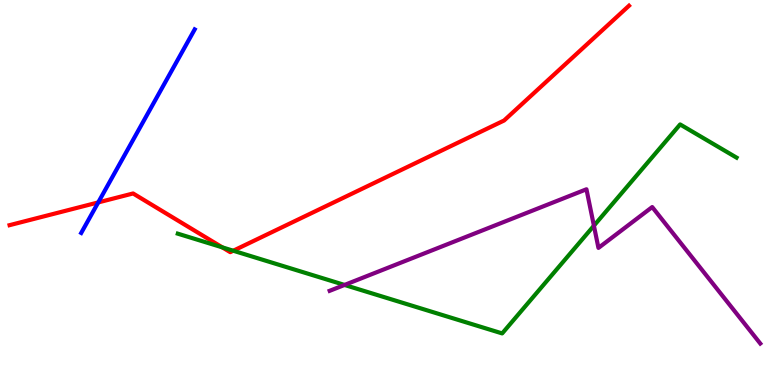[{'lines': ['blue', 'red'], 'intersections': [{'x': 1.27, 'y': 4.74}]}, {'lines': ['green', 'red'], 'intersections': [{'x': 2.87, 'y': 3.58}, {'x': 3.01, 'y': 3.49}]}, {'lines': ['purple', 'red'], 'intersections': []}, {'lines': ['blue', 'green'], 'intersections': []}, {'lines': ['blue', 'purple'], 'intersections': []}, {'lines': ['green', 'purple'], 'intersections': [{'x': 4.45, 'y': 2.6}, {'x': 7.66, 'y': 4.14}]}]